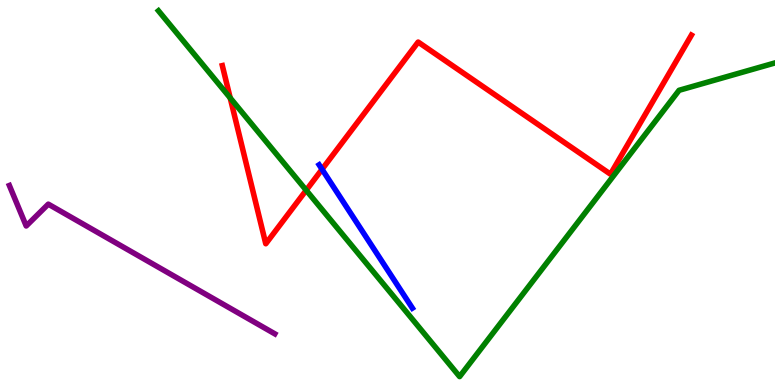[{'lines': ['blue', 'red'], 'intersections': [{'x': 4.16, 'y': 5.6}]}, {'lines': ['green', 'red'], 'intersections': [{'x': 2.97, 'y': 7.46}, {'x': 3.95, 'y': 5.06}]}, {'lines': ['purple', 'red'], 'intersections': []}, {'lines': ['blue', 'green'], 'intersections': []}, {'lines': ['blue', 'purple'], 'intersections': []}, {'lines': ['green', 'purple'], 'intersections': []}]